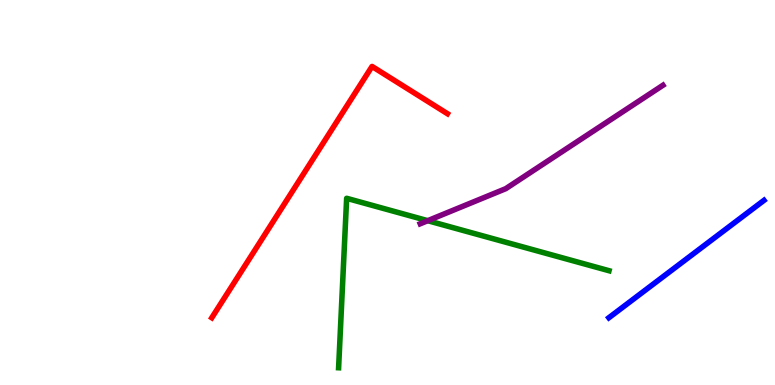[{'lines': ['blue', 'red'], 'intersections': []}, {'lines': ['green', 'red'], 'intersections': []}, {'lines': ['purple', 'red'], 'intersections': []}, {'lines': ['blue', 'green'], 'intersections': []}, {'lines': ['blue', 'purple'], 'intersections': []}, {'lines': ['green', 'purple'], 'intersections': [{'x': 5.52, 'y': 4.27}]}]